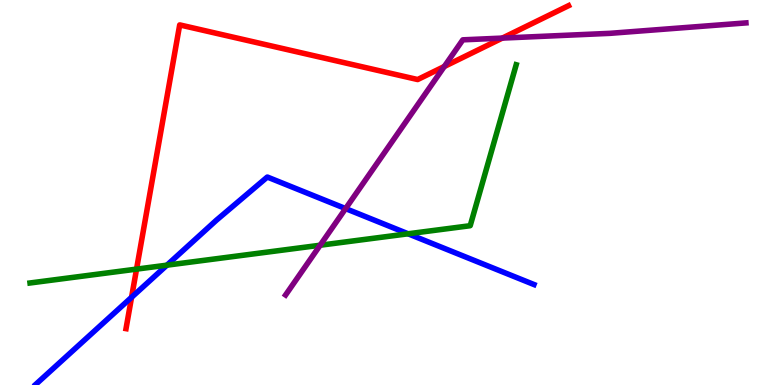[{'lines': ['blue', 'red'], 'intersections': [{'x': 1.7, 'y': 2.28}]}, {'lines': ['green', 'red'], 'intersections': [{'x': 1.76, 'y': 3.01}]}, {'lines': ['purple', 'red'], 'intersections': [{'x': 5.73, 'y': 8.27}, {'x': 6.48, 'y': 9.01}]}, {'lines': ['blue', 'green'], 'intersections': [{'x': 2.15, 'y': 3.11}, {'x': 5.27, 'y': 3.93}]}, {'lines': ['blue', 'purple'], 'intersections': [{'x': 4.46, 'y': 4.58}]}, {'lines': ['green', 'purple'], 'intersections': [{'x': 4.13, 'y': 3.63}]}]